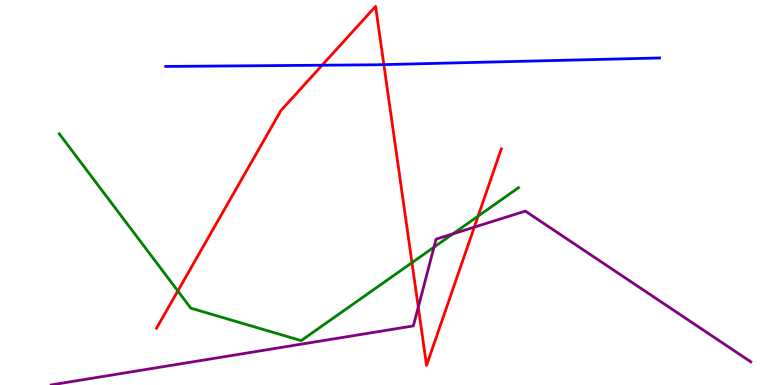[{'lines': ['blue', 'red'], 'intersections': [{'x': 4.16, 'y': 8.31}, {'x': 4.95, 'y': 8.32}]}, {'lines': ['green', 'red'], 'intersections': [{'x': 2.29, 'y': 2.44}, {'x': 5.32, 'y': 3.18}, {'x': 6.17, 'y': 4.39}]}, {'lines': ['purple', 'red'], 'intersections': [{'x': 5.4, 'y': 2.02}, {'x': 6.12, 'y': 4.1}]}, {'lines': ['blue', 'green'], 'intersections': []}, {'lines': ['blue', 'purple'], 'intersections': []}, {'lines': ['green', 'purple'], 'intersections': [{'x': 5.6, 'y': 3.58}, {'x': 5.84, 'y': 3.93}]}]